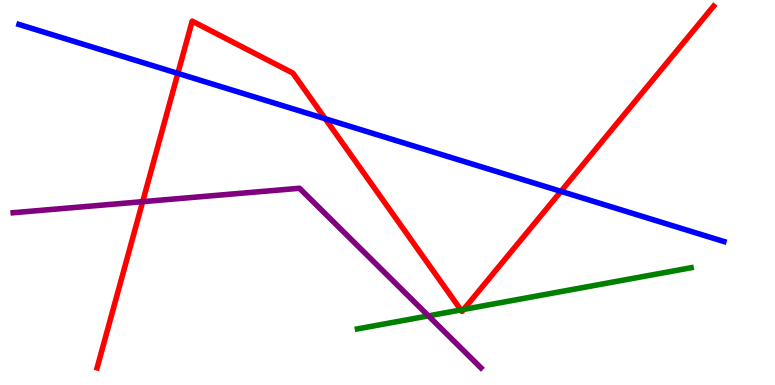[{'lines': ['blue', 'red'], 'intersections': [{'x': 2.29, 'y': 8.09}, {'x': 4.2, 'y': 6.92}, {'x': 7.24, 'y': 5.03}]}, {'lines': ['green', 'red'], 'intersections': [{'x': 5.95, 'y': 1.95}, {'x': 5.98, 'y': 1.96}]}, {'lines': ['purple', 'red'], 'intersections': [{'x': 1.84, 'y': 4.76}]}, {'lines': ['blue', 'green'], 'intersections': []}, {'lines': ['blue', 'purple'], 'intersections': []}, {'lines': ['green', 'purple'], 'intersections': [{'x': 5.53, 'y': 1.8}]}]